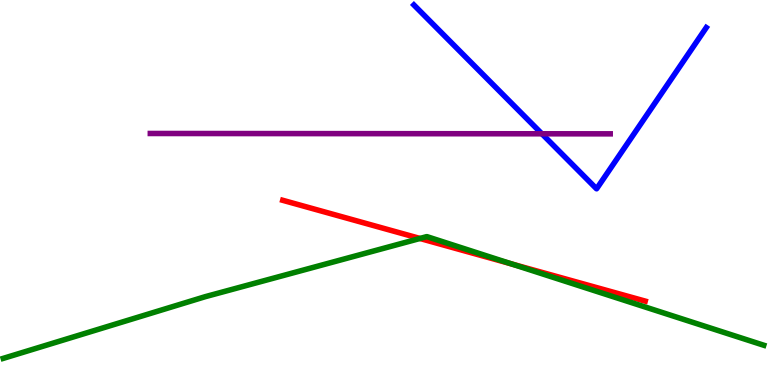[{'lines': ['blue', 'red'], 'intersections': []}, {'lines': ['green', 'red'], 'intersections': [{'x': 5.42, 'y': 3.81}, {'x': 6.61, 'y': 3.14}]}, {'lines': ['purple', 'red'], 'intersections': []}, {'lines': ['blue', 'green'], 'intersections': []}, {'lines': ['blue', 'purple'], 'intersections': [{'x': 6.99, 'y': 6.52}]}, {'lines': ['green', 'purple'], 'intersections': []}]